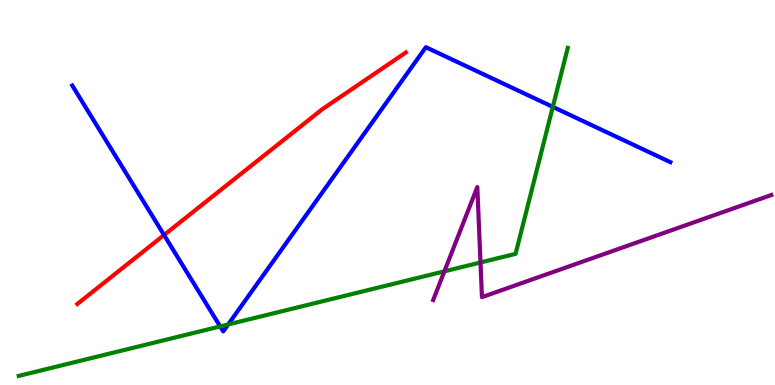[{'lines': ['blue', 'red'], 'intersections': [{'x': 2.12, 'y': 3.9}]}, {'lines': ['green', 'red'], 'intersections': []}, {'lines': ['purple', 'red'], 'intersections': []}, {'lines': ['blue', 'green'], 'intersections': [{'x': 2.84, 'y': 1.52}, {'x': 2.94, 'y': 1.57}, {'x': 7.13, 'y': 7.22}]}, {'lines': ['blue', 'purple'], 'intersections': []}, {'lines': ['green', 'purple'], 'intersections': [{'x': 5.73, 'y': 2.95}, {'x': 6.2, 'y': 3.18}]}]